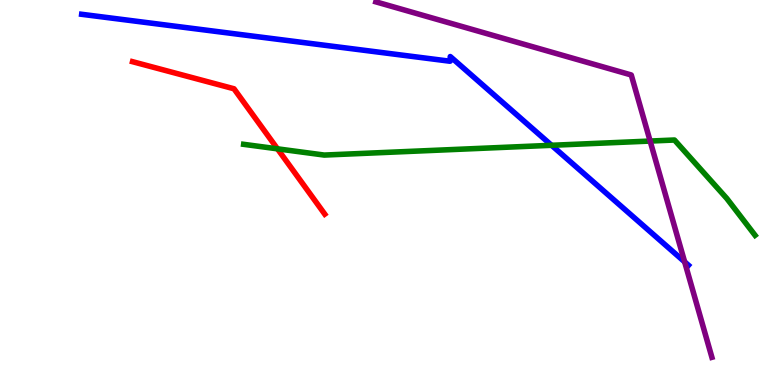[{'lines': ['blue', 'red'], 'intersections': []}, {'lines': ['green', 'red'], 'intersections': [{'x': 3.58, 'y': 6.13}]}, {'lines': ['purple', 'red'], 'intersections': []}, {'lines': ['blue', 'green'], 'intersections': [{'x': 7.12, 'y': 6.23}]}, {'lines': ['blue', 'purple'], 'intersections': [{'x': 8.83, 'y': 3.2}]}, {'lines': ['green', 'purple'], 'intersections': [{'x': 8.39, 'y': 6.34}]}]